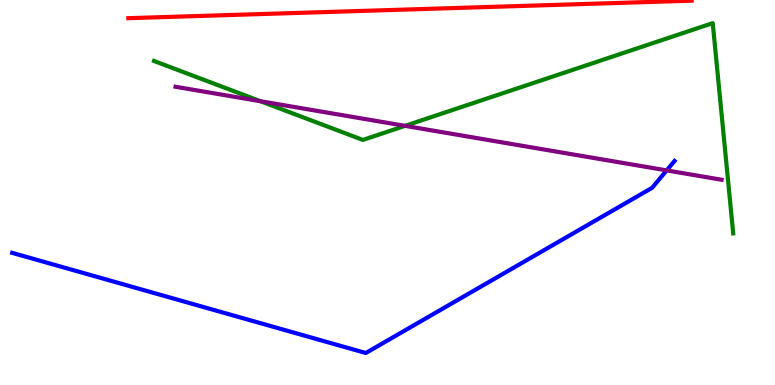[{'lines': ['blue', 'red'], 'intersections': []}, {'lines': ['green', 'red'], 'intersections': []}, {'lines': ['purple', 'red'], 'intersections': []}, {'lines': ['blue', 'green'], 'intersections': []}, {'lines': ['blue', 'purple'], 'intersections': [{'x': 8.6, 'y': 5.57}]}, {'lines': ['green', 'purple'], 'intersections': [{'x': 3.36, 'y': 7.37}, {'x': 5.23, 'y': 6.73}]}]